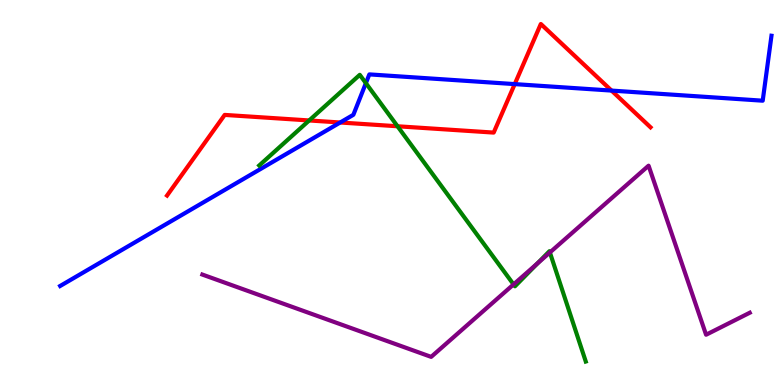[{'lines': ['blue', 'red'], 'intersections': [{'x': 4.39, 'y': 6.82}, {'x': 6.64, 'y': 7.82}, {'x': 7.89, 'y': 7.65}]}, {'lines': ['green', 'red'], 'intersections': [{'x': 3.99, 'y': 6.87}, {'x': 5.13, 'y': 6.72}]}, {'lines': ['purple', 'red'], 'intersections': []}, {'lines': ['blue', 'green'], 'intersections': [{'x': 4.72, 'y': 7.84}]}, {'lines': ['blue', 'purple'], 'intersections': []}, {'lines': ['green', 'purple'], 'intersections': [{'x': 6.63, 'y': 2.61}, {'x': 6.94, 'y': 3.16}, {'x': 7.1, 'y': 3.44}]}]